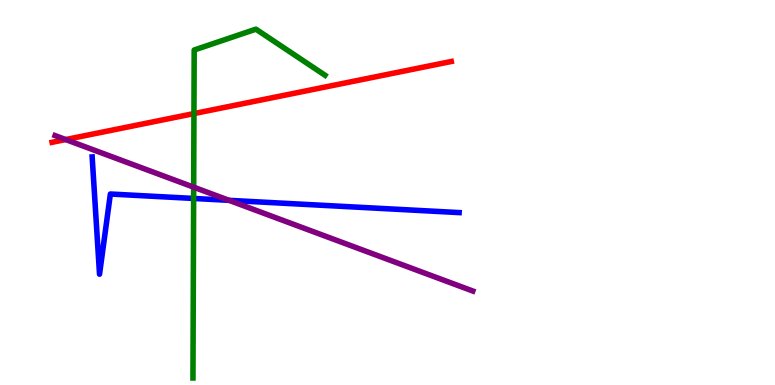[{'lines': ['blue', 'red'], 'intersections': []}, {'lines': ['green', 'red'], 'intersections': [{'x': 2.5, 'y': 7.05}]}, {'lines': ['purple', 'red'], 'intersections': [{'x': 0.848, 'y': 6.38}]}, {'lines': ['blue', 'green'], 'intersections': [{'x': 2.5, 'y': 4.85}]}, {'lines': ['blue', 'purple'], 'intersections': [{'x': 2.96, 'y': 4.8}]}, {'lines': ['green', 'purple'], 'intersections': [{'x': 2.5, 'y': 5.14}]}]